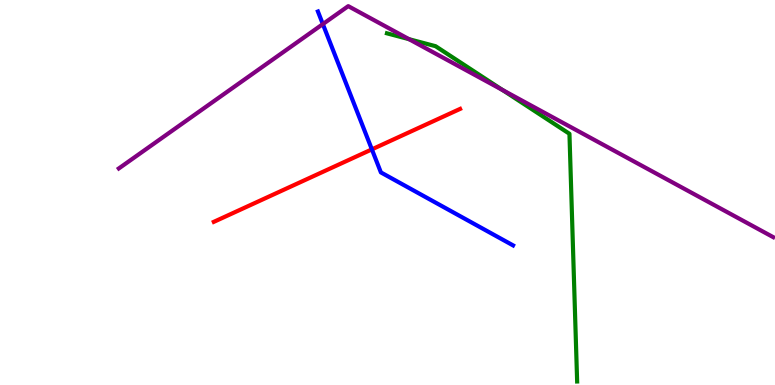[{'lines': ['blue', 'red'], 'intersections': [{'x': 4.8, 'y': 6.12}]}, {'lines': ['green', 'red'], 'intersections': []}, {'lines': ['purple', 'red'], 'intersections': []}, {'lines': ['blue', 'green'], 'intersections': []}, {'lines': ['blue', 'purple'], 'intersections': [{'x': 4.17, 'y': 9.37}]}, {'lines': ['green', 'purple'], 'intersections': [{'x': 5.28, 'y': 8.98}, {'x': 6.48, 'y': 7.66}]}]